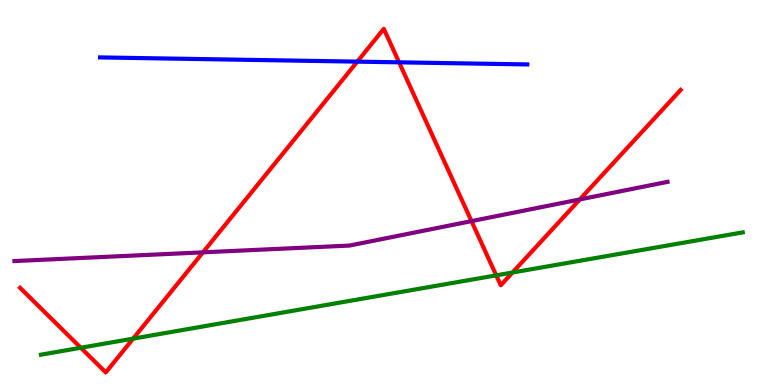[{'lines': ['blue', 'red'], 'intersections': [{'x': 4.61, 'y': 8.4}, {'x': 5.15, 'y': 8.38}]}, {'lines': ['green', 'red'], 'intersections': [{'x': 1.04, 'y': 0.967}, {'x': 1.72, 'y': 1.2}, {'x': 6.4, 'y': 2.85}, {'x': 6.61, 'y': 2.92}]}, {'lines': ['purple', 'red'], 'intersections': [{'x': 2.62, 'y': 3.45}, {'x': 6.08, 'y': 4.26}, {'x': 7.48, 'y': 4.82}]}, {'lines': ['blue', 'green'], 'intersections': []}, {'lines': ['blue', 'purple'], 'intersections': []}, {'lines': ['green', 'purple'], 'intersections': []}]